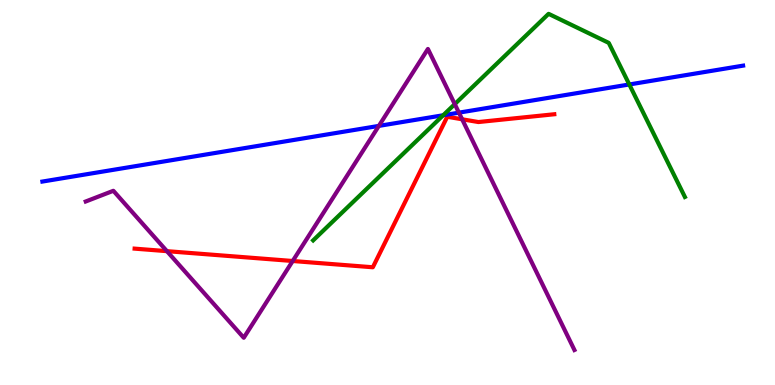[{'lines': ['blue', 'red'], 'intersections': []}, {'lines': ['green', 'red'], 'intersections': []}, {'lines': ['purple', 'red'], 'intersections': [{'x': 2.15, 'y': 3.48}, {'x': 3.78, 'y': 3.22}, {'x': 5.96, 'y': 6.9}]}, {'lines': ['blue', 'green'], 'intersections': [{'x': 5.72, 'y': 7.01}, {'x': 8.12, 'y': 7.81}]}, {'lines': ['blue', 'purple'], 'intersections': [{'x': 4.89, 'y': 6.73}, {'x': 5.92, 'y': 7.07}]}, {'lines': ['green', 'purple'], 'intersections': [{'x': 5.87, 'y': 7.3}]}]